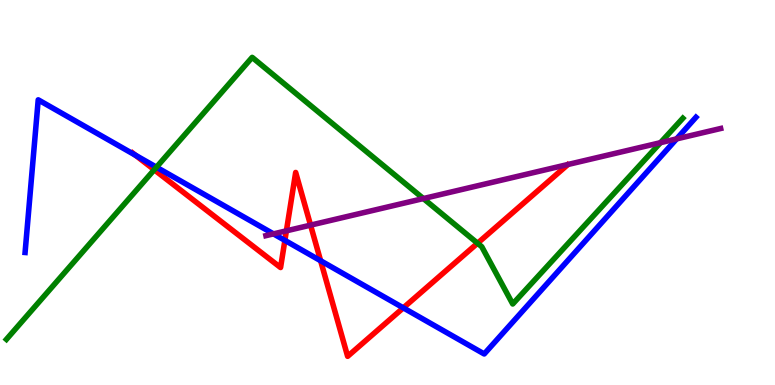[{'lines': ['blue', 'red'], 'intersections': [{'x': 1.75, 'y': 5.97}, {'x': 3.68, 'y': 3.76}, {'x': 4.14, 'y': 3.23}, {'x': 5.2, 'y': 2.0}]}, {'lines': ['green', 'red'], 'intersections': [{'x': 1.99, 'y': 5.59}, {'x': 6.16, 'y': 3.68}]}, {'lines': ['purple', 'red'], 'intersections': [{'x': 3.7, 'y': 4.0}, {'x': 4.01, 'y': 4.15}]}, {'lines': ['blue', 'green'], 'intersections': [{'x': 2.02, 'y': 5.66}]}, {'lines': ['blue', 'purple'], 'intersections': [{'x': 3.53, 'y': 3.93}, {'x': 8.73, 'y': 6.39}]}, {'lines': ['green', 'purple'], 'intersections': [{'x': 5.46, 'y': 4.84}, {'x': 8.52, 'y': 6.29}]}]